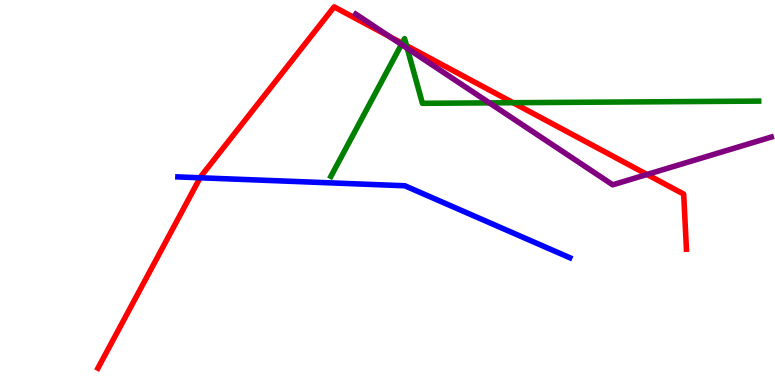[{'lines': ['blue', 'red'], 'intersections': [{'x': 2.58, 'y': 5.38}]}, {'lines': ['green', 'red'], 'intersections': [{'x': 5.19, 'y': 8.88}, {'x': 5.25, 'y': 8.81}, {'x': 6.62, 'y': 7.33}]}, {'lines': ['purple', 'red'], 'intersections': [{'x': 5.03, 'y': 9.05}, {'x': 8.35, 'y': 5.47}]}, {'lines': ['blue', 'green'], 'intersections': []}, {'lines': ['blue', 'purple'], 'intersections': []}, {'lines': ['green', 'purple'], 'intersections': [{'x': 5.18, 'y': 8.84}, {'x': 5.25, 'y': 8.75}, {'x': 6.31, 'y': 7.33}]}]